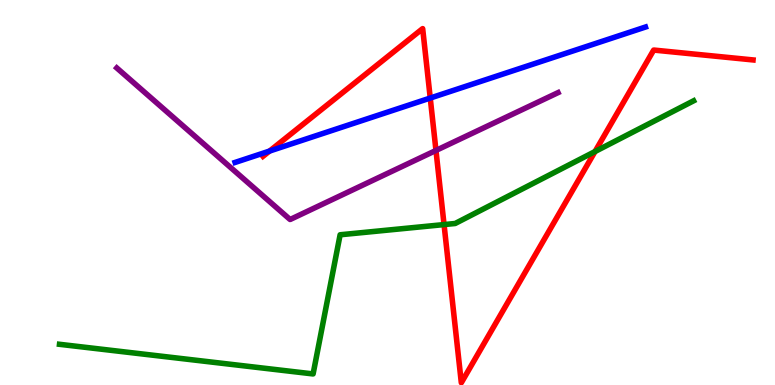[{'lines': ['blue', 'red'], 'intersections': [{'x': 3.48, 'y': 6.08}, {'x': 5.55, 'y': 7.45}]}, {'lines': ['green', 'red'], 'intersections': [{'x': 5.73, 'y': 4.17}, {'x': 7.68, 'y': 6.06}]}, {'lines': ['purple', 'red'], 'intersections': [{'x': 5.63, 'y': 6.09}]}, {'lines': ['blue', 'green'], 'intersections': []}, {'lines': ['blue', 'purple'], 'intersections': []}, {'lines': ['green', 'purple'], 'intersections': []}]